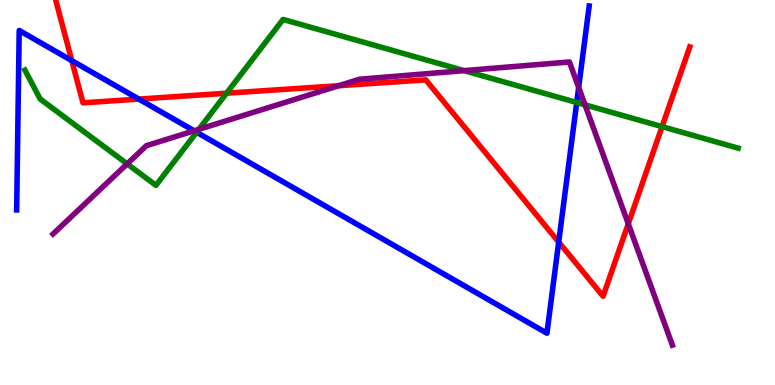[{'lines': ['blue', 'red'], 'intersections': [{'x': 0.926, 'y': 8.43}, {'x': 1.79, 'y': 7.43}, {'x': 7.21, 'y': 3.71}]}, {'lines': ['green', 'red'], 'intersections': [{'x': 2.92, 'y': 7.58}, {'x': 8.54, 'y': 6.71}]}, {'lines': ['purple', 'red'], 'intersections': [{'x': 4.37, 'y': 7.77}, {'x': 8.11, 'y': 4.19}]}, {'lines': ['blue', 'green'], 'intersections': [{'x': 2.54, 'y': 6.57}, {'x': 7.44, 'y': 7.34}]}, {'lines': ['blue', 'purple'], 'intersections': [{'x': 2.5, 'y': 6.6}, {'x': 7.47, 'y': 7.73}]}, {'lines': ['green', 'purple'], 'intersections': [{'x': 1.64, 'y': 5.74}, {'x': 2.57, 'y': 6.64}, {'x': 5.99, 'y': 8.17}, {'x': 7.55, 'y': 7.28}]}]